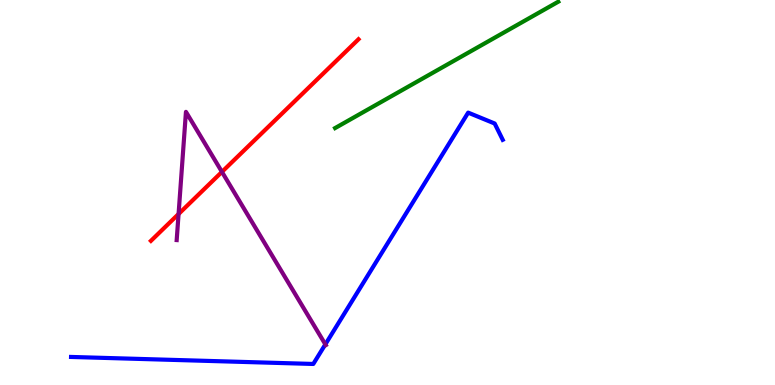[{'lines': ['blue', 'red'], 'intersections': []}, {'lines': ['green', 'red'], 'intersections': []}, {'lines': ['purple', 'red'], 'intersections': [{'x': 2.3, 'y': 4.44}, {'x': 2.86, 'y': 5.54}]}, {'lines': ['blue', 'green'], 'intersections': []}, {'lines': ['blue', 'purple'], 'intersections': [{'x': 4.2, 'y': 1.06}]}, {'lines': ['green', 'purple'], 'intersections': []}]